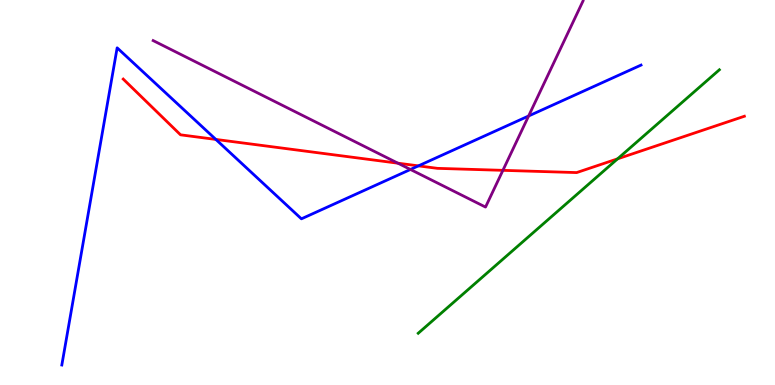[{'lines': ['blue', 'red'], 'intersections': [{'x': 2.79, 'y': 6.38}, {'x': 5.4, 'y': 5.69}]}, {'lines': ['green', 'red'], 'intersections': [{'x': 7.97, 'y': 5.87}]}, {'lines': ['purple', 'red'], 'intersections': [{'x': 5.13, 'y': 5.76}, {'x': 6.49, 'y': 5.58}]}, {'lines': ['blue', 'green'], 'intersections': []}, {'lines': ['blue', 'purple'], 'intersections': [{'x': 5.3, 'y': 5.6}, {'x': 6.82, 'y': 6.99}]}, {'lines': ['green', 'purple'], 'intersections': []}]